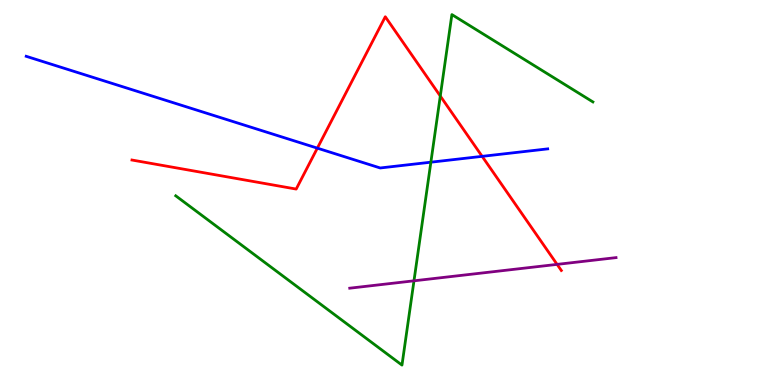[{'lines': ['blue', 'red'], 'intersections': [{'x': 4.09, 'y': 6.15}, {'x': 6.22, 'y': 5.94}]}, {'lines': ['green', 'red'], 'intersections': [{'x': 5.68, 'y': 7.51}]}, {'lines': ['purple', 'red'], 'intersections': [{'x': 7.19, 'y': 3.13}]}, {'lines': ['blue', 'green'], 'intersections': [{'x': 5.56, 'y': 5.79}]}, {'lines': ['blue', 'purple'], 'intersections': []}, {'lines': ['green', 'purple'], 'intersections': [{'x': 5.34, 'y': 2.71}]}]